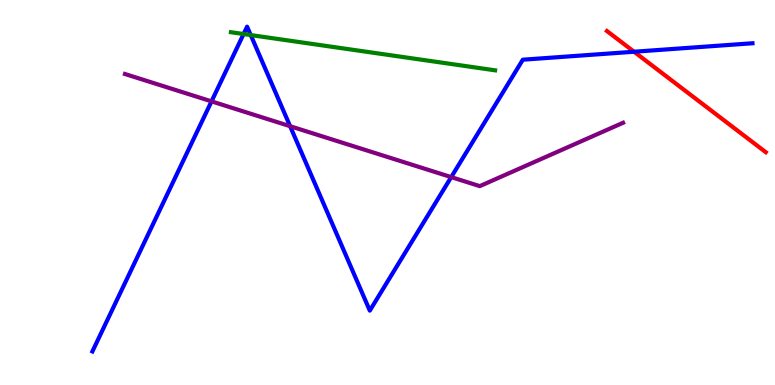[{'lines': ['blue', 'red'], 'intersections': [{'x': 8.18, 'y': 8.66}]}, {'lines': ['green', 'red'], 'intersections': []}, {'lines': ['purple', 'red'], 'intersections': []}, {'lines': ['blue', 'green'], 'intersections': [{'x': 3.14, 'y': 9.12}, {'x': 3.24, 'y': 9.09}]}, {'lines': ['blue', 'purple'], 'intersections': [{'x': 2.73, 'y': 7.37}, {'x': 3.74, 'y': 6.72}, {'x': 5.82, 'y': 5.4}]}, {'lines': ['green', 'purple'], 'intersections': []}]